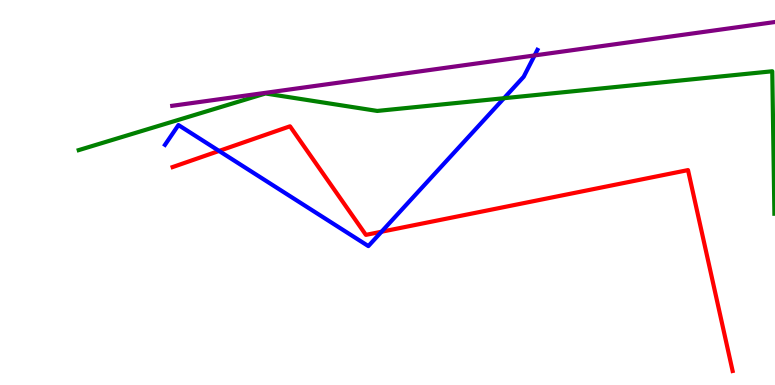[{'lines': ['blue', 'red'], 'intersections': [{'x': 2.83, 'y': 6.08}, {'x': 4.92, 'y': 3.98}]}, {'lines': ['green', 'red'], 'intersections': []}, {'lines': ['purple', 'red'], 'intersections': []}, {'lines': ['blue', 'green'], 'intersections': [{'x': 6.5, 'y': 7.45}]}, {'lines': ['blue', 'purple'], 'intersections': [{'x': 6.9, 'y': 8.56}]}, {'lines': ['green', 'purple'], 'intersections': []}]